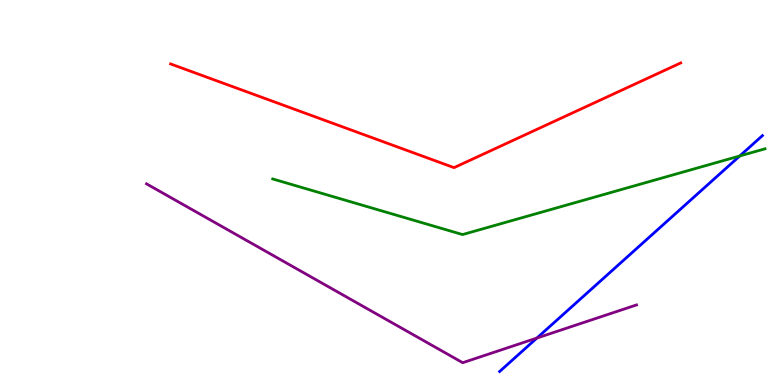[{'lines': ['blue', 'red'], 'intersections': []}, {'lines': ['green', 'red'], 'intersections': []}, {'lines': ['purple', 'red'], 'intersections': []}, {'lines': ['blue', 'green'], 'intersections': [{'x': 9.55, 'y': 5.95}]}, {'lines': ['blue', 'purple'], 'intersections': [{'x': 6.93, 'y': 1.22}]}, {'lines': ['green', 'purple'], 'intersections': []}]